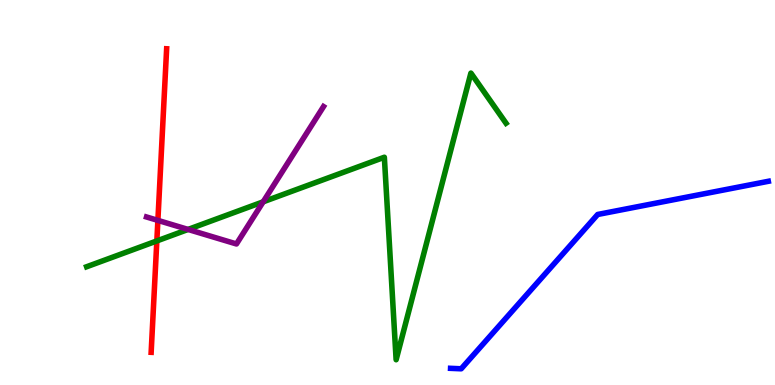[{'lines': ['blue', 'red'], 'intersections': []}, {'lines': ['green', 'red'], 'intersections': [{'x': 2.02, 'y': 3.74}]}, {'lines': ['purple', 'red'], 'intersections': [{'x': 2.04, 'y': 4.28}]}, {'lines': ['blue', 'green'], 'intersections': []}, {'lines': ['blue', 'purple'], 'intersections': []}, {'lines': ['green', 'purple'], 'intersections': [{'x': 2.43, 'y': 4.04}, {'x': 3.4, 'y': 4.76}]}]